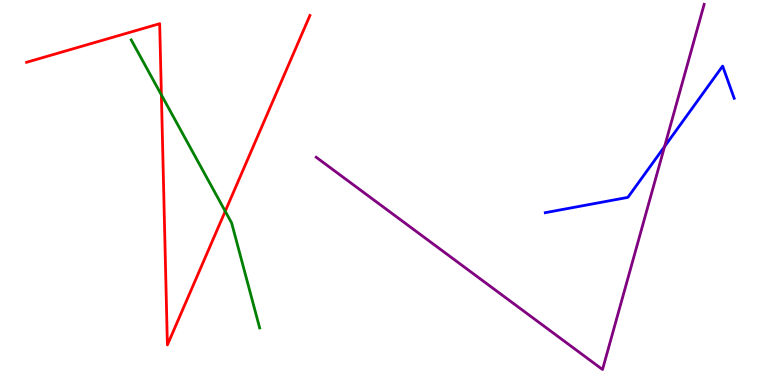[{'lines': ['blue', 'red'], 'intersections': []}, {'lines': ['green', 'red'], 'intersections': [{'x': 2.08, 'y': 7.54}, {'x': 2.91, 'y': 4.51}]}, {'lines': ['purple', 'red'], 'intersections': []}, {'lines': ['blue', 'green'], 'intersections': []}, {'lines': ['blue', 'purple'], 'intersections': [{'x': 8.58, 'y': 6.19}]}, {'lines': ['green', 'purple'], 'intersections': []}]